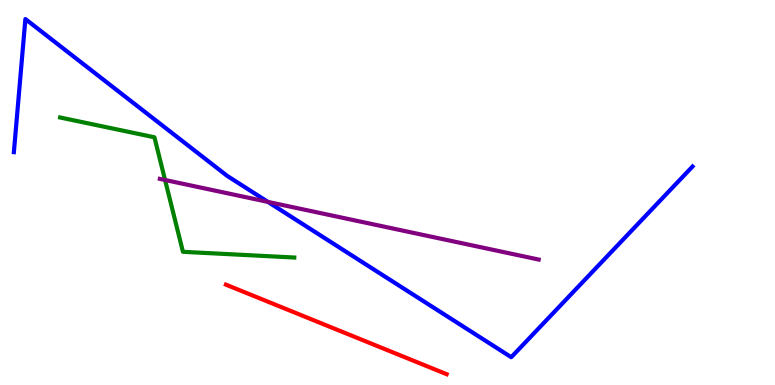[{'lines': ['blue', 'red'], 'intersections': []}, {'lines': ['green', 'red'], 'intersections': []}, {'lines': ['purple', 'red'], 'intersections': []}, {'lines': ['blue', 'green'], 'intersections': []}, {'lines': ['blue', 'purple'], 'intersections': [{'x': 3.46, 'y': 4.76}]}, {'lines': ['green', 'purple'], 'intersections': [{'x': 2.13, 'y': 5.32}]}]